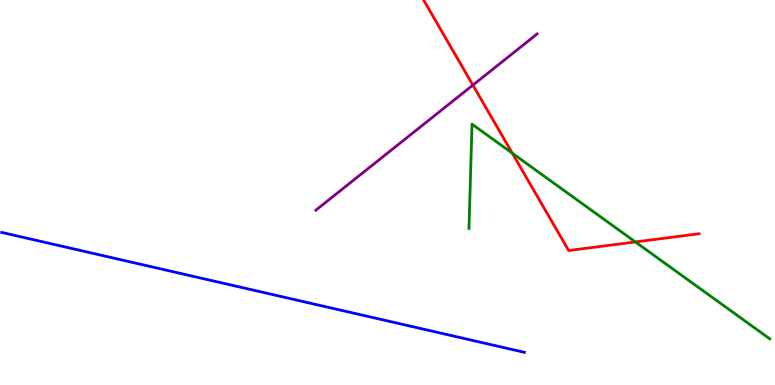[{'lines': ['blue', 'red'], 'intersections': []}, {'lines': ['green', 'red'], 'intersections': [{'x': 6.61, 'y': 6.02}, {'x': 8.2, 'y': 3.72}]}, {'lines': ['purple', 'red'], 'intersections': [{'x': 6.1, 'y': 7.79}]}, {'lines': ['blue', 'green'], 'intersections': []}, {'lines': ['blue', 'purple'], 'intersections': []}, {'lines': ['green', 'purple'], 'intersections': []}]